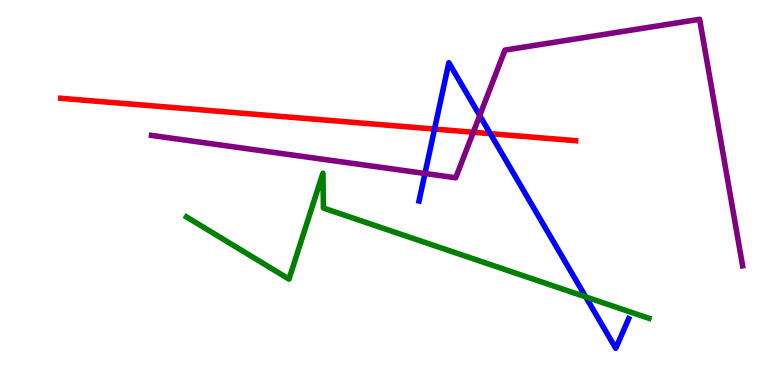[{'lines': ['blue', 'red'], 'intersections': [{'x': 5.61, 'y': 6.65}, {'x': 6.33, 'y': 6.53}]}, {'lines': ['green', 'red'], 'intersections': []}, {'lines': ['purple', 'red'], 'intersections': [{'x': 6.11, 'y': 6.56}]}, {'lines': ['blue', 'green'], 'intersections': [{'x': 7.56, 'y': 2.29}]}, {'lines': ['blue', 'purple'], 'intersections': [{'x': 5.48, 'y': 5.49}, {'x': 6.19, 'y': 7.0}]}, {'lines': ['green', 'purple'], 'intersections': []}]